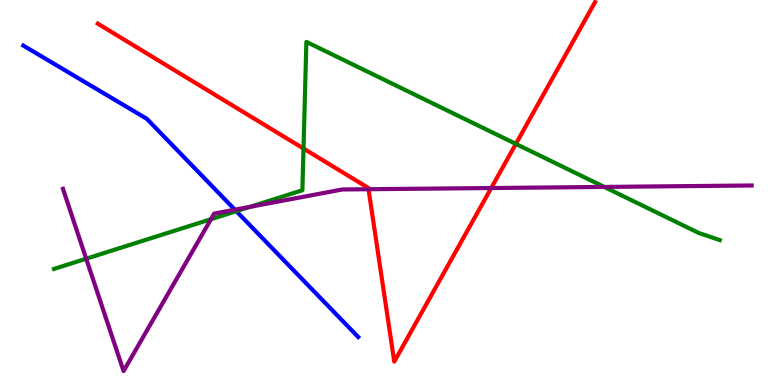[{'lines': ['blue', 'red'], 'intersections': []}, {'lines': ['green', 'red'], 'intersections': [{'x': 3.92, 'y': 6.14}, {'x': 6.66, 'y': 6.26}]}, {'lines': ['purple', 'red'], 'intersections': [{'x': 4.75, 'y': 5.09}, {'x': 6.34, 'y': 5.12}]}, {'lines': ['blue', 'green'], 'intersections': [{'x': 3.05, 'y': 4.51}]}, {'lines': ['blue', 'purple'], 'intersections': [{'x': 3.03, 'y': 4.55}]}, {'lines': ['green', 'purple'], 'intersections': [{'x': 1.11, 'y': 3.28}, {'x': 2.72, 'y': 4.31}, {'x': 3.22, 'y': 4.63}, {'x': 7.8, 'y': 5.14}]}]